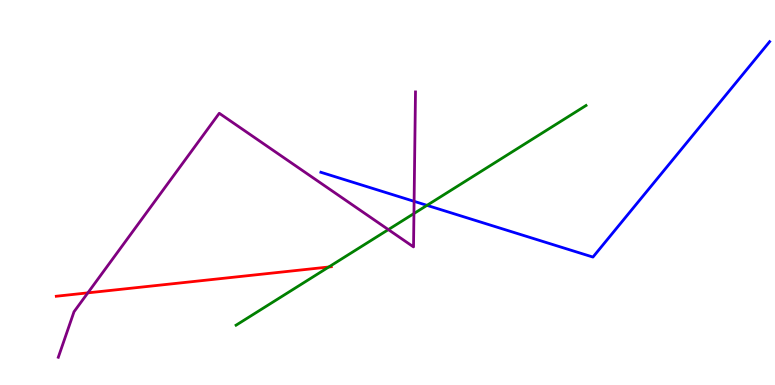[{'lines': ['blue', 'red'], 'intersections': []}, {'lines': ['green', 'red'], 'intersections': [{'x': 4.24, 'y': 3.07}]}, {'lines': ['purple', 'red'], 'intersections': [{'x': 1.13, 'y': 2.39}]}, {'lines': ['blue', 'green'], 'intersections': [{'x': 5.51, 'y': 4.67}]}, {'lines': ['blue', 'purple'], 'intersections': [{'x': 5.34, 'y': 4.77}]}, {'lines': ['green', 'purple'], 'intersections': [{'x': 5.01, 'y': 4.04}, {'x': 5.34, 'y': 4.45}]}]